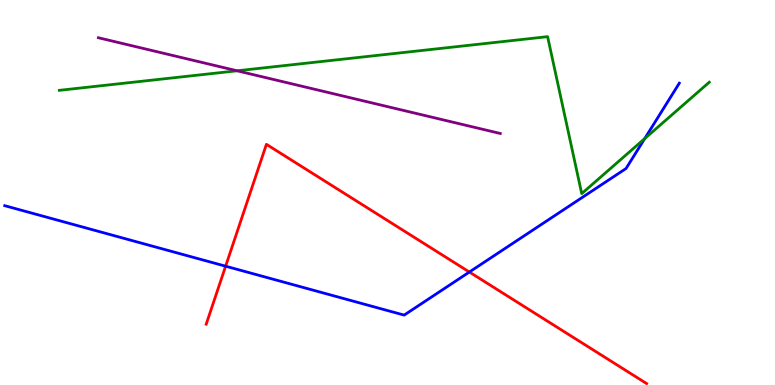[{'lines': ['blue', 'red'], 'intersections': [{'x': 2.91, 'y': 3.09}, {'x': 6.06, 'y': 2.93}]}, {'lines': ['green', 'red'], 'intersections': []}, {'lines': ['purple', 'red'], 'intersections': []}, {'lines': ['blue', 'green'], 'intersections': [{'x': 8.32, 'y': 6.4}]}, {'lines': ['blue', 'purple'], 'intersections': []}, {'lines': ['green', 'purple'], 'intersections': [{'x': 3.06, 'y': 8.16}]}]